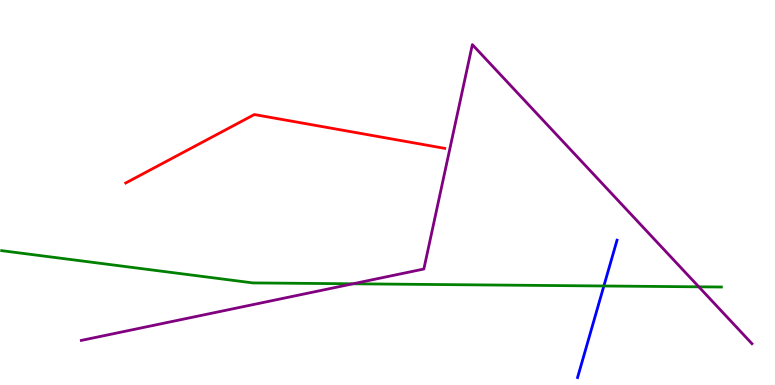[{'lines': ['blue', 'red'], 'intersections': []}, {'lines': ['green', 'red'], 'intersections': []}, {'lines': ['purple', 'red'], 'intersections': []}, {'lines': ['blue', 'green'], 'intersections': [{'x': 7.79, 'y': 2.57}]}, {'lines': ['blue', 'purple'], 'intersections': []}, {'lines': ['green', 'purple'], 'intersections': [{'x': 4.55, 'y': 2.63}, {'x': 9.02, 'y': 2.55}]}]